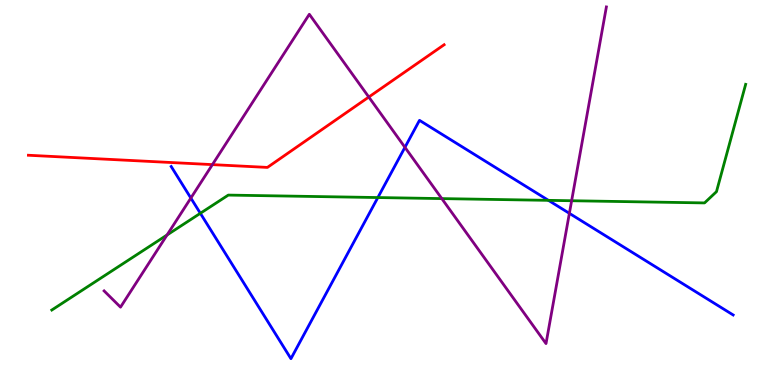[{'lines': ['blue', 'red'], 'intersections': []}, {'lines': ['green', 'red'], 'intersections': []}, {'lines': ['purple', 'red'], 'intersections': [{'x': 2.74, 'y': 5.72}, {'x': 4.76, 'y': 7.48}]}, {'lines': ['blue', 'green'], 'intersections': [{'x': 2.59, 'y': 4.46}, {'x': 4.88, 'y': 4.87}, {'x': 7.08, 'y': 4.8}]}, {'lines': ['blue', 'purple'], 'intersections': [{'x': 2.46, 'y': 4.86}, {'x': 5.23, 'y': 6.17}, {'x': 7.35, 'y': 4.46}]}, {'lines': ['green', 'purple'], 'intersections': [{'x': 2.16, 'y': 3.9}, {'x': 5.7, 'y': 4.84}, {'x': 7.38, 'y': 4.79}]}]